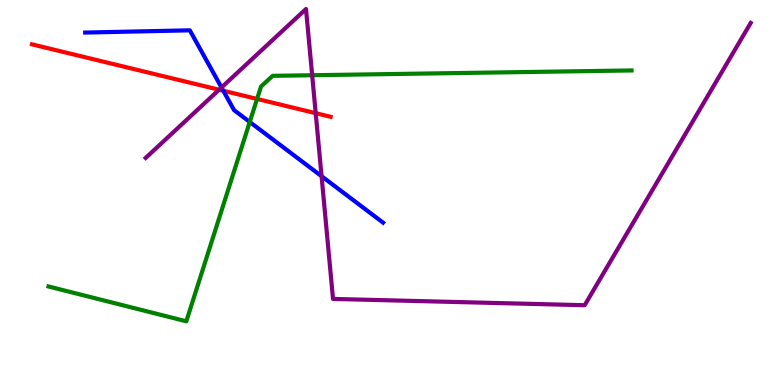[{'lines': ['blue', 'red'], 'intersections': [{'x': 2.88, 'y': 7.64}]}, {'lines': ['green', 'red'], 'intersections': [{'x': 3.32, 'y': 7.43}]}, {'lines': ['purple', 'red'], 'intersections': [{'x': 2.83, 'y': 7.67}, {'x': 4.07, 'y': 7.06}]}, {'lines': ['blue', 'green'], 'intersections': [{'x': 3.22, 'y': 6.83}]}, {'lines': ['blue', 'purple'], 'intersections': [{'x': 2.86, 'y': 7.73}, {'x': 4.15, 'y': 5.42}]}, {'lines': ['green', 'purple'], 'intersections': [{'x': 4.03, 'y': 8.05}]}]